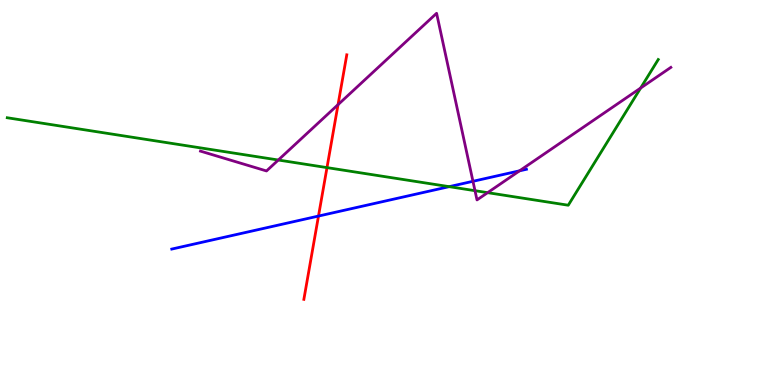[{'lines': ['blue', 'red'], 'intersections': [{'x': 4.11, 'y': 4.39}]}, {'lines': ['green', 'red'], 'intersections': [{'x': 4.22, 'y': 5.65}]}, {'lines': ['purple', 'red'], 'intersections': [{'x': 4.36, 'y': 7.28}]}, {'lines': ['blue', 'green'], 'intersections': [{'x': 5.8, 'y': 5.15}]}, {'lines': ['blue', 'purple'], 'intersections': [{'x': 6.1, 'y': 5.29}, {'x': 6.7, 'y': 5.56}]}, {'lines': ['green', 'purple'], 'intersections': [{'x': 3.59, 'y': 5.84}, {'x': 6.13, 'y': 5.05}, {'x': 6.29, 'y': 5.0}, {'x': 8.27, 'y': 7.71}]}]